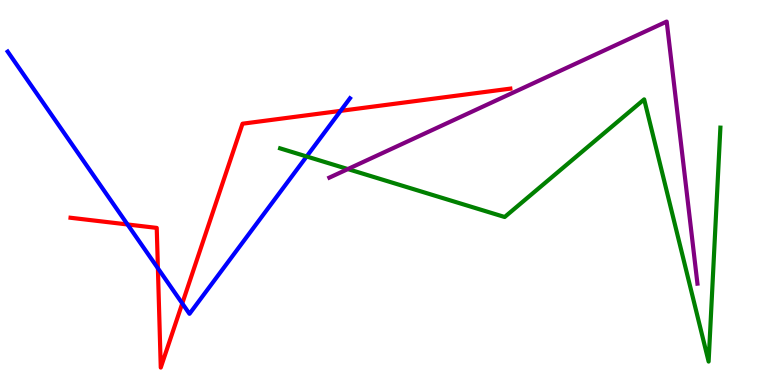[{'lines': ['blue', 'red'], 'intersections': [{'x': 1.65, 'y': 4.17}, {'x': 2.04, 'y': 3.03}, {'x': 2.35, 'y': 2.12}, {'x': 4.39, 'y': 7.12}]}, {'lines': ['green', 'red'], 'intersections': []}, {'lines': ['purple', 'red'], 'intersections': []}, {'lines': ['blue', 'green'], 'intersections': [{'x': 3.96, 'y': 5.94}]}, {'lines': ['blue', 'purple'], 'intersections': []}, {'lines': ['green', 'purple'], 'intersections': [{'x': 4.49, 'y': 5.61}]}]